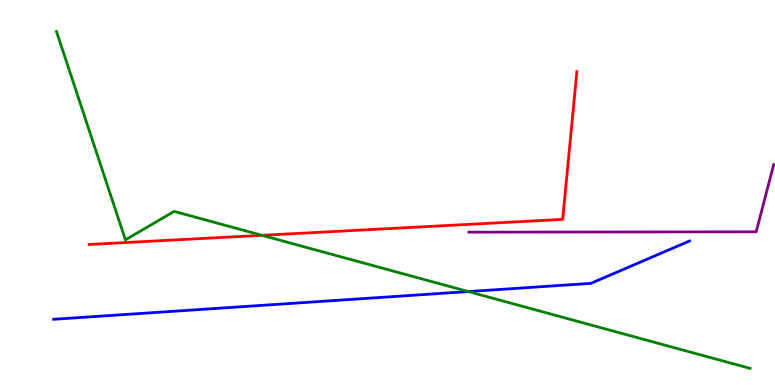[{'lines': ['blue', 'red'], 'intersections': []}, {'lines': ['green', 'red'], 'intersections': [{'x': 3.38, 'y': 3.89}]}, {'lines': ['purple', 'red'], 'intersections': []}, {'lines': ['blue', 'green'], 'intersections': [{'x': 6.04, 'y': 2.43}]}, {'lines': ['blue', 'purple'], 'intersections': []}, {'lines': ['green', 'purple'], 'intersections': []}]